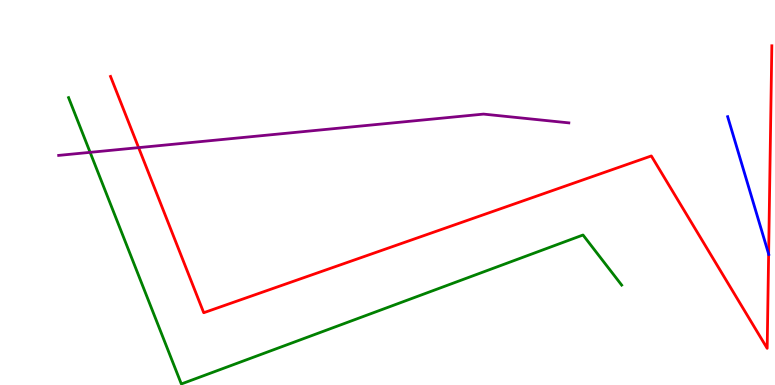[{'lines': ['blue', 'red'], 'intersections': [{'x': 9.92, 'y': 3.4}]}, {'lines': ['green', 'red'], 'intersections': []}, {'lines': ['purple', 'red'], 'intersections': [{'x': 1.79, 'y': 6.17}]}, {'lines': ['blue', 'green'], 'intersections': []}, {'lines': ['blue', 'purple'], 'intersections': []}, {'lines': ['green', 'purple'], 'intersections': [{'x': 1.16, 'y': 6.04}]}]